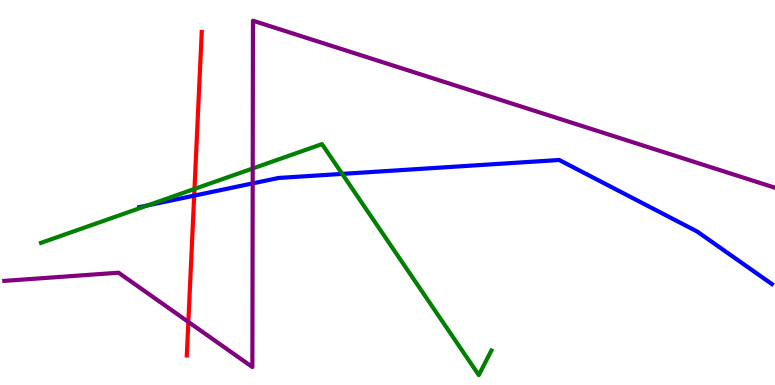[{'lines': ['blue', 'red'], 'intersections': [{'x': 2.51, 'y': 4.92}]}, {'lines': ['green', 'red'], 'intersections': [{'x': 2.51, 'y': 5.09}]}, {'lines': ['purple', 'red'], 'intersections': [{'x': 2.43, 'y': 1.64}]}, {'lines': ['blue', 'green'], 'intersections': [{'x': 1.91, 'y': 4.67}, {'x': 4.42, 'y': 5.48}]}, {'lines': ['blue', 'purple'], 'intersections': [{'x': 3.26, 'y': 5.24}]}, {'lines': ['green', 'purple'], 'intersections': [{'x': 3.26, 'y': 5.62}]}]